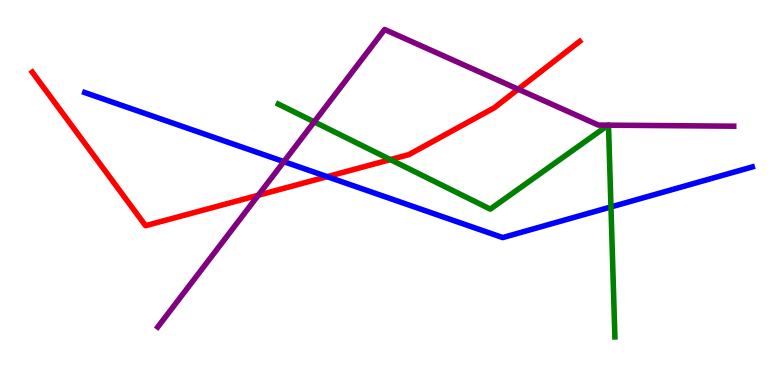[{'lines': ['blue', 'red'], 'intersections': [{'x': 4.22, 'y': 5.41}]}, {'lines': ['green', 'red'], 'intersections': [{'x': 5.04, 'y': 5.85}]}, {'lines': ['purple', 'red'], 'intersections': [{'x': 3.33, 'y': 4.93}, {'x': 6.69, 'y': 7.68}]}, {'lines': ['blue', 'green'], 'intersections': [{'x': 7.88, 'y': 4.63}]}, {'lines': ['blue', 'purple'], 'intersections': [{'x': 3.66, 'y': 5.8}]}, {'lines': ['green', 'purple'], 'intersections': [{'x': 4.05, 'y': 6.83}, {'x': 7.85, 'y': 6.75}, {'x': 7.85, 'y': 6.75}]}]